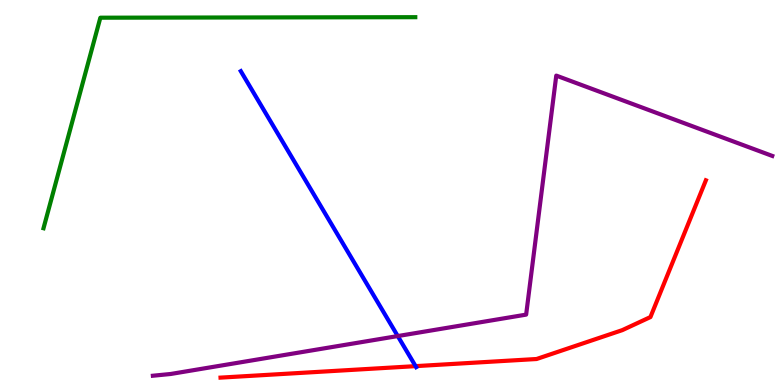[{'lines': ['blue', 'red'], 'intersections': [{'x': 5.36, 'y': 0.49}]}, {'lines': ['green', 'red'], 'intersections': []}, {'lines': ['purple', 'red'], 'intersections': []}, {'lines': ['blue', 'green'], 'intersections': []}, {'lines': ['blue', 'purple'], 'intersections': [{'x': 5.13, 'y': 1.27}]}, {'lines': ['green', 'purple'], 'intersections': []}]